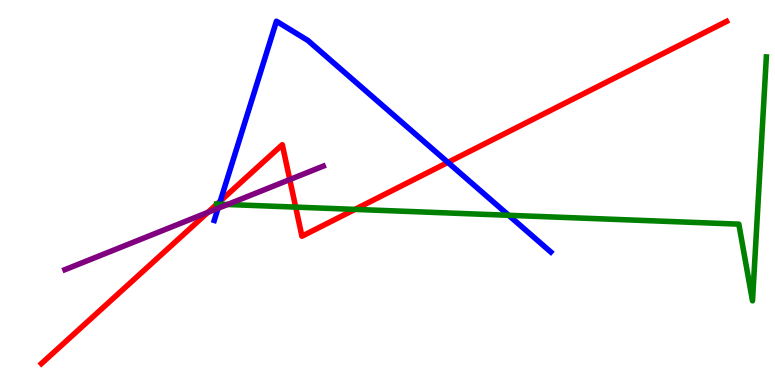[{'lines': ['blue', 'red'], 'intersections': [{'x': 2.84, 'y': 4.78}, {'x': 5.78, 'y': 5.78}]}, {'lines': ['green', 'red'], 'intersections': [{'x': 2.8, 'y': 4.7}, {'x': 3.82, 'y': 4.62}, {'x': 4.58, 'y': 4.56}]}, {'lines': ['purple', 'red'], 'intersections': [{'x': 2.68, 'y': 4.48}, {'x': 3.74, 'y': 5.34}]}, {'lines': ['blue', 'green'], 'intersections': [{'x': 2.83, 'y': 4.7}, {'x': 6.56, 'y': 4.41}]}, {'lines': ['blue', 'purple'], 'intersections': [{'x': 2.81, 'y': 4.59}]}, {'lines': ['green', 'purple'], 'intersections': [{'x': 2.94, 'y': 4.69}]}]